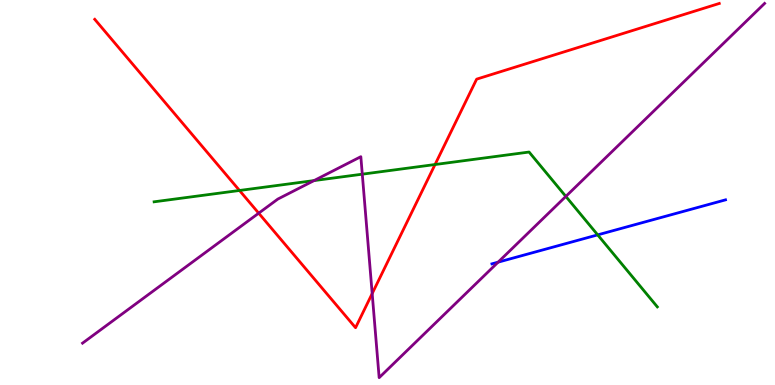[{'lines': ['blue', 'red'], 'intersections': []}, {'lines': ['green', 'red'], 'intersections': [{'x': 3.09, 'y': 5.05}, {'x': 5.61, 'y': 5.73}]}, {'lines': ['purple', 'red'], 'intersections': [{'x': 3.34, 'y': 4.46}, {'x': 4.8, 'y': 2.37}]}, {'lines': ['blue', 'green'], 'intersections': [{'x': 7.71, 'y': 3.9}]}, {'lines': ['blue', 'purple'], 'intersections': [{'x': 6.43, 'y': 3.19}]}, {'lines': ['green', 'purple'], 'intersections': [{'x': 4.05, 'y': 5.31}, {'x': 4.67, 'y': 5.48}, {'x': 7.3, 'y': 4.9}]}]